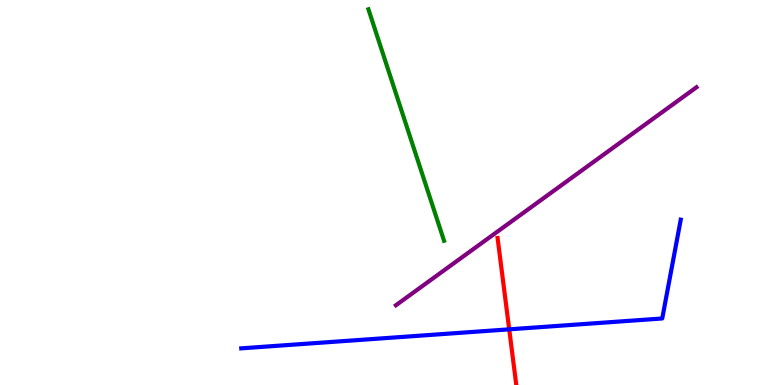[{'lines': ['blue', 'red'], 'intersections': [{'x': 6.57, 'y': 1.45}]}, {'lines': ['green', 'red'], 'intersections': []}, {'lines': ['purple', 'red'], 'intersections': []}, {'lines': ['blue', 'green'], 'intersections': []}, {'lines': ['blue', 'purple'], 'intersections': []}, {'lines': ['green', 'purple'], 'intersections': []}]